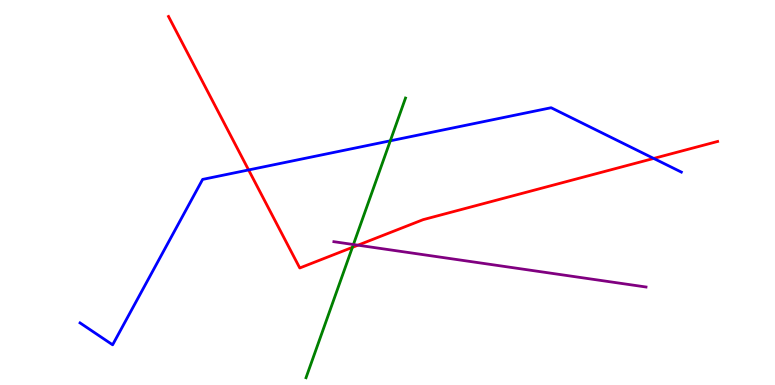[{'lines': ['blue', 'red'], 'intersections': [{'x': 3.21, 'y': 5.59}, {'x': 8.43, 'y': 5.88}]}, {'lines': ['green', 'red'], 'intersections': [{'x': 4.55, 'y': 3.57}]}, {'lines': ['purple', 'red'], 'intersections': [{'x': 4.62, 'y': 3.63}]}, {'lines': ['blue', 'green'], 'intersections': [{'x': 5.04, 'y': 6.34}]}, {'lines': ['blue', 'purple'], 'intersections': []}, {'lines': ['green', 'purple'], 'intersections': [{'x': 4.56, 'y': 3.65}]}]